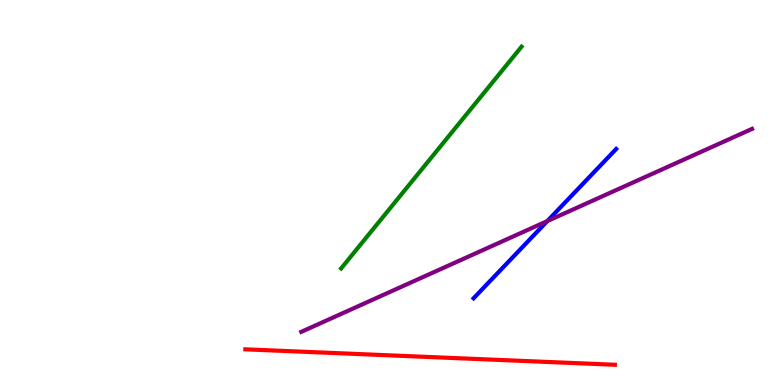[{'lines': ['blue', 'red'], 'intersections': []}, {'lines': ['green', 'red'], 'intersections': []}, {'lines': ['purple', 'red'], 'intersections': []}, {'lines': ['blue', 'green'], 'intersections': []}, {'lines': ['blue', 'purple'], 'intersections': [{'x': 7.06, 'y': 4.26}]}, {'lines': ['green', 'purple'], 'intersections': []}]